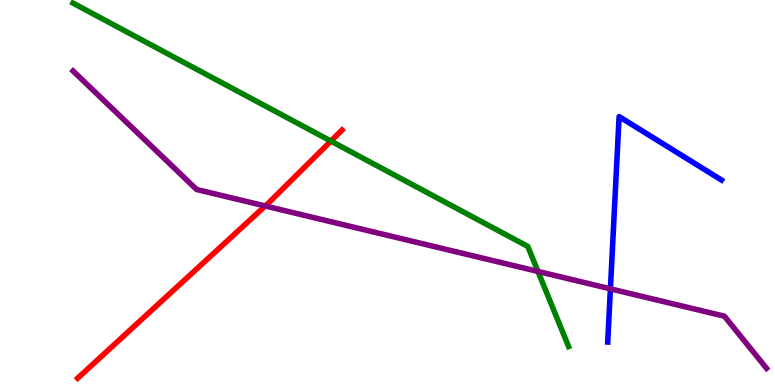[{'lines': ['blue', 'red'], 'intersections': []}, {'lines': ['green', 'red'], 'intersections': [{'x': 4.27, 'y': 6.34}]}, {'lines': ['purple', 'red'], 'intersections': [{'x': 3.42, 'y': 4.65}]}, {'lines': ['blue', 'green'], 'intersections': []}, {'lines': ['blue', 'purple'], 'intersections': [{'x': 7.88, 'y': 2.5}]}, {'lines': ['green', 'purple'], 'intersections': [{'x': 6.94, 'y': 2.95}]}]